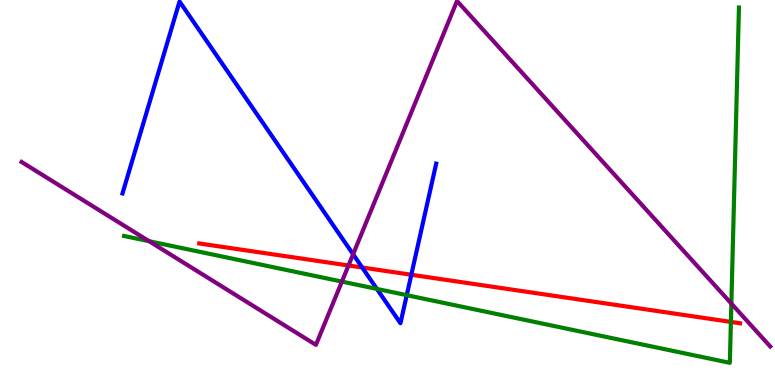[{'lines': ['blue', 'red'], 'intersections': [{'x': 4.67, 'y': 3.05}, {'x': 5.31, 'y': 2.86}]}, {'lines': ['green', 'red'], 'intersections': [{'x': 9.43, 'y': 1.64}]}, {'lines': ['purple', 'red'], 'intersections': [{'x': 4.5, 'y': 3.1}]}, {'lines': ['blue', 'green'], 'intersections': [{'x': 4.86, 'y': 2.5}, {'x': 5.25, 'y': 2.33}]}, {'lines': ['blue', 'purple'], 'intersections': [{'x': 4.56, 'y': 3.4}]}, {'lines': ['green', 'purple'], 'intersections': [{'x': 1.92, 'y': 3.73}, {'x': 4.41, 'y': 2.69}, {'x': 9.44, 'y': 2.11}]}]